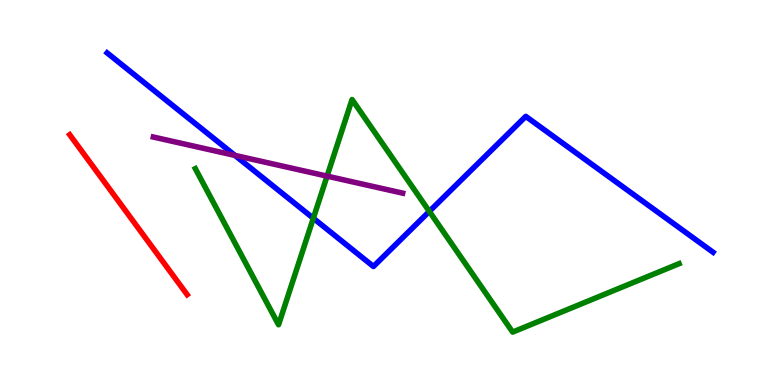[{'lines': ['blue', 'red'], 'intersections': []}, {'lines': ['green', 'red'], 'intersections': []}, {'lines': ['purple', 'red'], 'intersections': []}, {'lines': ['blue', 'green'], 'intersections': [{'x': 4.04, 'y': 4.33}, {'x': 5.54, 'y': 4.51}]}, {'lines': ['blue', 'purple'], 'intersections': [{'x': 3.03, 'y': 5.96}]}, {'lines': ['green', 'purple'], 'intersections': [{'x': 4.22, 'y': 5.43}]}]